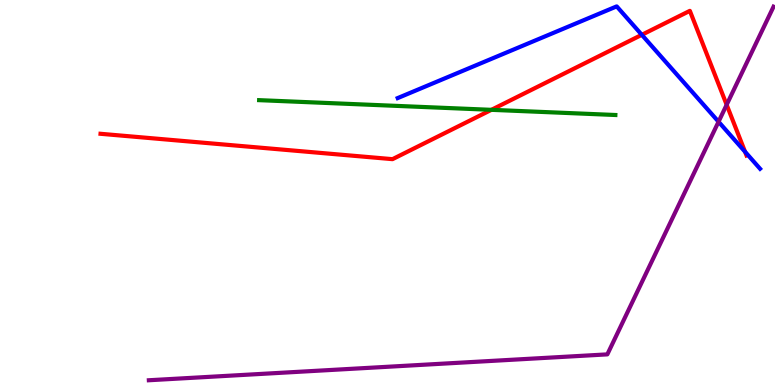[{'lines': ['blue', 'red'], 'intersections': [{'x': 8.28, 'y': 9.1}, {'x': 9.61, 'y': 6.06}]}, {'lines': ['green', 'red'], 'intersections': [{'x': 6.34, 'y': 7.15}]}, {'lines': ['purple', 'red'], 'intersections': [{'x': 9.38, 'y': 7.28}]}, {'lines': ['blue', 'green'], 'intersections': []}, {'lines': ['blue', 'purple'], 'intersections': [{'x': 9.27, 'y': 6.84}]}, {'lines': ['green', 'purple'], 'intersections': []}]